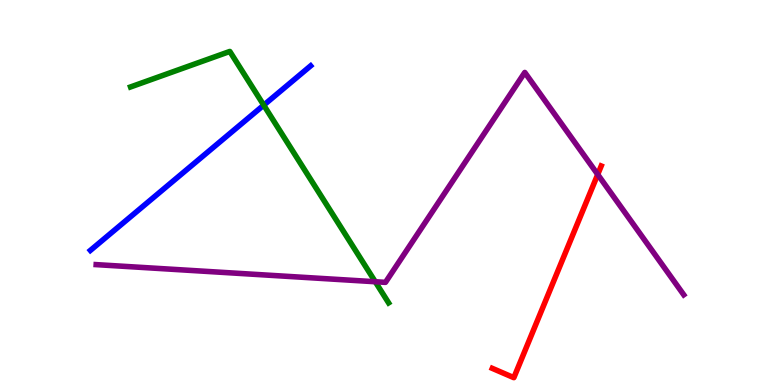[{'lines': ['blue', 'red'], 'intersections': []}, {'lines': ['green', 'red'], 'intersections': []}, {'lines': ['purple', 'red'], 'intersections': [{'x': 7.71, 'y': 5.47}]}, {'lines': ['blue', 'green'], 'intersections': [{'x': 3.4, 'y': 7.27}]}, {'lines': ['blue', 'purple'], 'intersections': []}, {'lines': ['green', 'purple'], 'intersections': [{'x': 4.84, 'y': 2.68}]}]